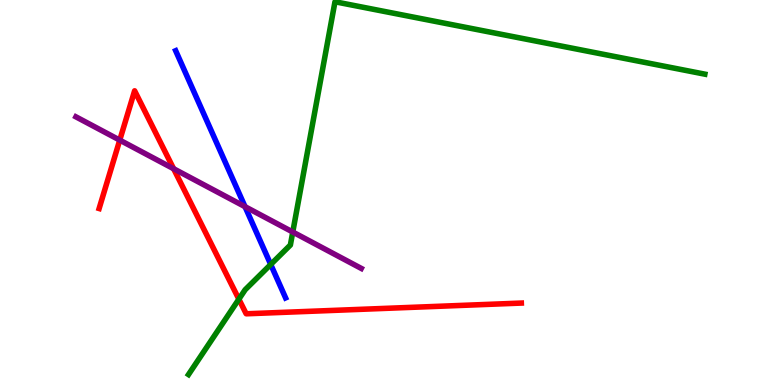[{'lines': ['blue', 'red'], 'intersections': []}, {'lines': ['green', 'red'], 'intersections': [{'x': 3.08, 'y': 2.23}]}, {'lines': ['purple', 'red'], 'intersections': [{'x': 1.55, 'y': 6.36}, {'x': 2.24, 'y': 5.62}]}, {'lines': ['blue', 'green'], 'intersections': [{'x': 3.49, 'y': 3.13}]}, {'lines': ['blue', 'purple'], 'intersections': [{'x': 3.16, 'y': 4.63}]}, {'lines': ['green', 'purple'], 'intersections': [{'x': 3.78, 'y': 3.97}]}]